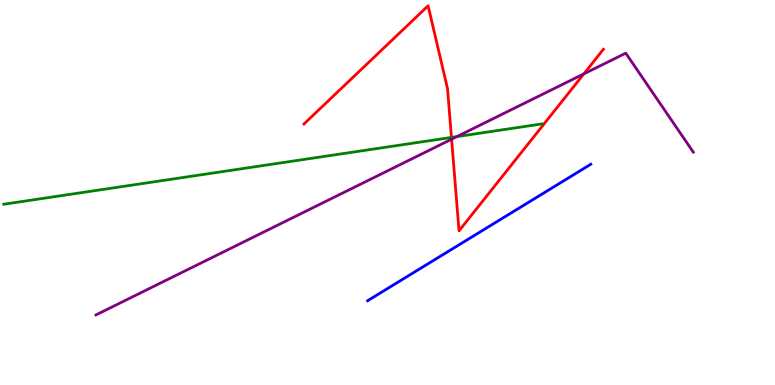[{'lines': ['blue', 'red'], 'intersections': []}, {'lines': ['green', 'red'], 'intersections': [{'x': 5.83, 'y': 6.43}]}, {'lines': ['purple', 'red'], 'intersections': [{'x': 5.83, 'y': 6.38}, {'x': 7.53, 'y': 8.08}]}, {'lines': ['blue', 'green'], 'intersections': []}, {'lines': ['blue', 'purple'], 'intersections': []}, {'lines': ['green', 'purple'], 'intersections': [{'x': 5.89, 'y': 6.45}]}]